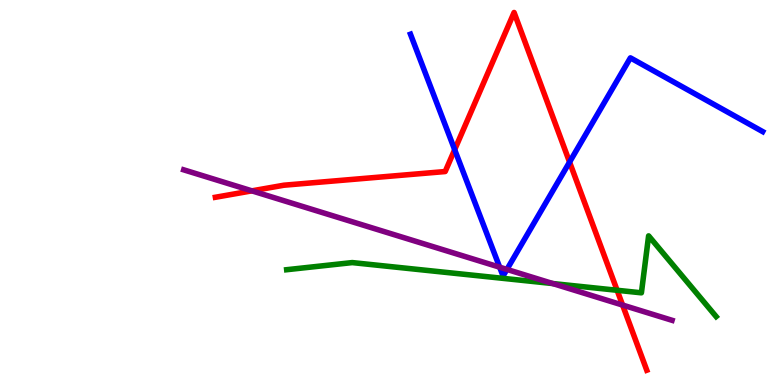[{'lines': ['blue', 'red'], 'intersections': [{'x': 5.87, 'y': 6.11}, {'x': 7.35, 'y': 5.79}]}, {'lines': ['green', 'red'], 'intersections': [{'x': 7.96, 'y': 2.46}]}, {'lines': ['purple', 'red'], 'intersections': [{'x': 3.25, 'y': 5.04}, {'x': 8.03, 'y': 2.08}]}, {'lines': ['blue', 'green'], 'intersections': []}, {'lines': ['blue', 'purple'], 'intersections': [{'x': 6.45, 'y': 3.06}, {'x': 6.54, 'y': 3.0}]}, {'lines': ['green', 'purple'], 'intersections': [{'x': 7.13, 'y': 2.63}]}]